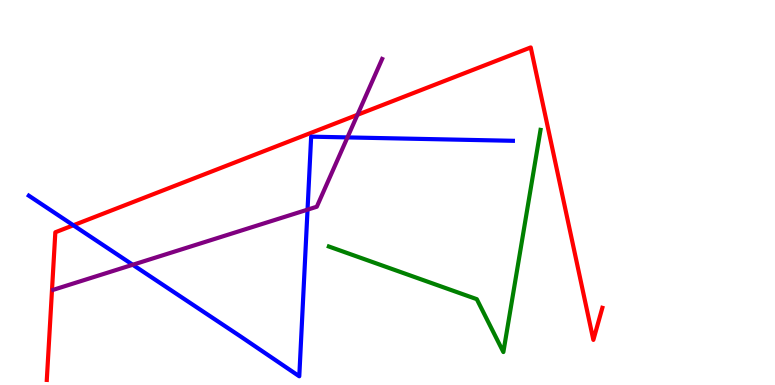[{'lines': ['blue', 'red'], 'intersections': [{'x': 0.946, 'y': 4.15}]}, {'lines': ['green', 'red'], 'intersections': []}, {'lines': ['purple', 'red'], 'intersections': [{'x': 4.61, 'y': 7.02}]}, {'lines': ['blue', 'green'], 'intersections': []}, {'lines': ['blue', 'purple'], 'intersections': [{'x': 1.71, 'y': 3.12}, {'x': 3.97, 'y': 4.55}, {'x': 4.48, 'y': 6.43}]}, {'lines': ['green', 'purple'], 'intersections': []}]